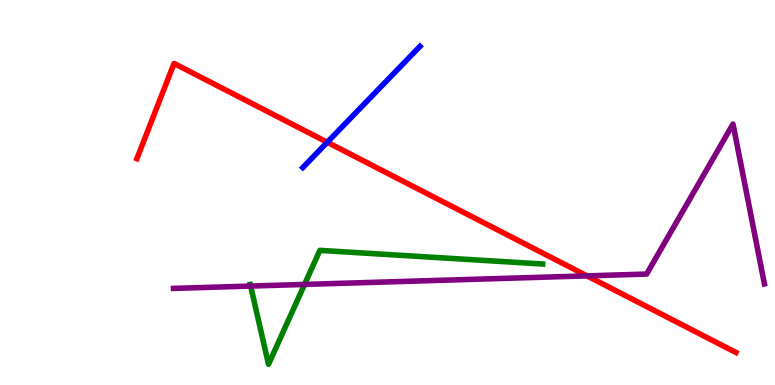[{'lines': ['blue', 'red'], 'intersections': [{'x': 4.22, 'y': 6.31}]}, {'lines': ['green', 'red'], 'intersections': []}, {'lines': ['purple', 'red'], 'intersections': [{'x': 7.57, 'y': 2.83}]}, {'lines': ['blue', 'green'], 'intersections': []}, {'lines': ['blue', 'purple'], 'intersections': []}, {'lines': ['green', 'purple'], 'intersections': [{'x': 3.23, 'y': 2.57}, {'x': 3.93, 'y': 2.61}]}]